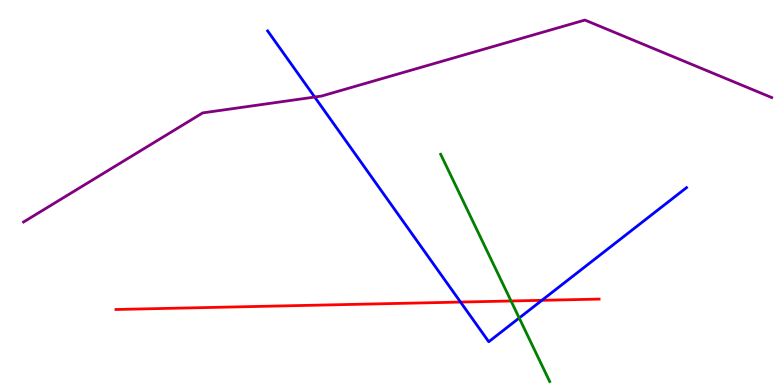[{'lines': ['blue', 'red'], 'intersections': [{'x': 5.94, 'y': 2.15}, {'x': 6.99, 'y': 2.2}]}, {'lines': ['green', 'red'], 'intersections': [{'x': 6.59, 'y': 2.18}]}, {'lines': ['purple', 'red'], 'intersections': []}, {'lines': ['blue', 'green'], 'intersections': [{'x': 6.7, 'y': 1.74}]}, {'lines': ['blue', 'purple'], 'intersections': [{'x': 4.06, 'y': 7.48}]}, {'lines': ['green', 'purple'], 'intersections': []}]